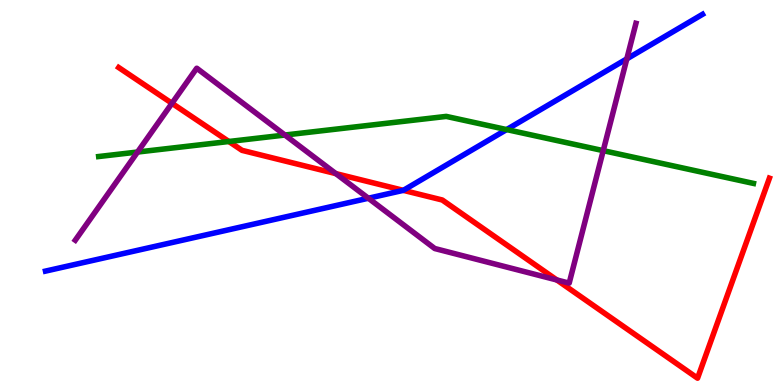[{'lines': ['blue', 'red'], 'intersections': [{'x': 5.2, 'y': 5.06}]}, {'lines': ['green', 'red'], 'intersections': [{'x': 2.95, 'y': 6.32}]}, {'lines': ['purple', 'red'], 'intersections': [{'x': 2.22, 'y': 7.32}, {'x': 4.33, 'y': 5.49}, {'x': 7.19, 'y': 2.73}]}, {'lines': ['blue', 'green'], 'intersections': [{'x': 6.54, 'y': 6.63}]}, {'lines': ['blue', 'purple'], 'intersections': [{'x': 4.75, 'y': 4.85}, {'x': 8.09, 'y': 8.47}]}, {'lines': ['green', 'purple'], 'intersections': [{'x': 1.77, 'y': 6.05}, {'x': 3.68, 'y': 6.49}, {'x': 7.78, 'y': 6.09}]}]